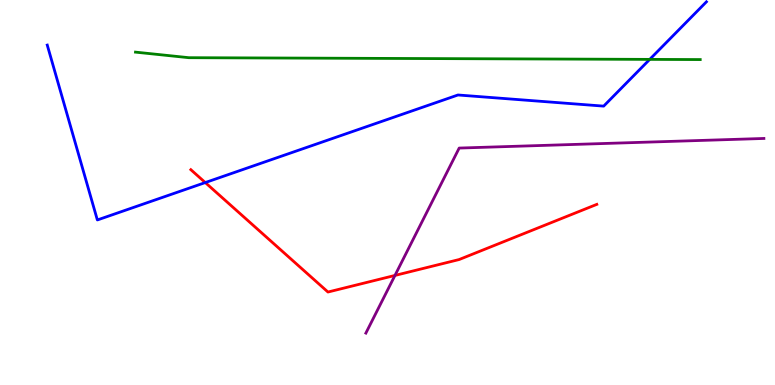[{'lines': ['blue', 'red'], 'intersections': [{'x': 2.65, 'y': 5.26}]}, {'lines': ['green', 'red'], 'intersections': []}, {'lines': ['purple', 'red'], 'intersections': [{'x': 5.1, 'y': 2.85}]}, {'lines': ['blue', 'green'], 'intersections': [{'x': 8.38, 'y': 8.46}]}, {'lines': ['blue', 'purple'], 'intersections': []}, {'lines': ['green', 'purple'], 'intersections': []}]